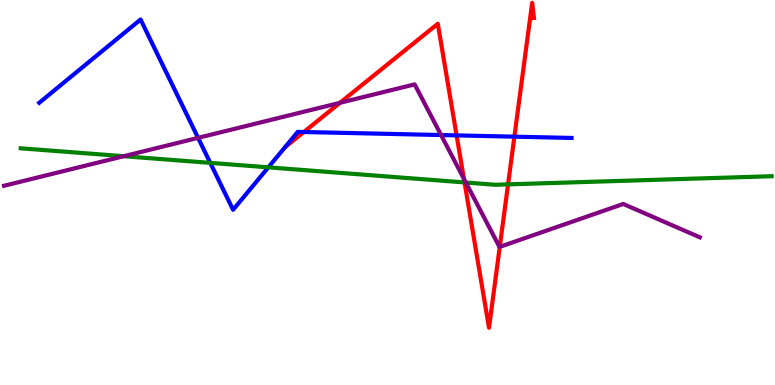[{'lines': ['blue', 'red'], 'intersections': [{'x': 3.92, 'y': 6.57}, {'x': 5.89, 'y': 6.48}, {'x': 6.64, 'y': 6.45}]}, {'lines': ['green', 'red'], 'intersections': [{'x': 5.99, 'y': 5.26}, {'x': 6.56, 'y': 5.21}]}, {'lines': ['purple', 'red'], 'intersections': [{'x': 4.39, 'y': 7.33}, {'x': 5.99, 'y': 5.36}, {'x': 6.45, 'y': 3.59}]}, {'lines': ['blue', 'green'], 'intersections': [{'x': 2.71, 'y': 5.77}, {'x': 3.46, 'y': 5.65}]}, {'lines': ['blue', 'purple'], 'intersections': [{'x': 2.56, 'y': 6.42}, {'x': 5.69, 'y': 6.49}]}, {'lines': ['green', 'purple'], 'intersections': [{'x': 1.6, 'y': 5.94}, {'x': 6.01, 'y': 5.26}]}]